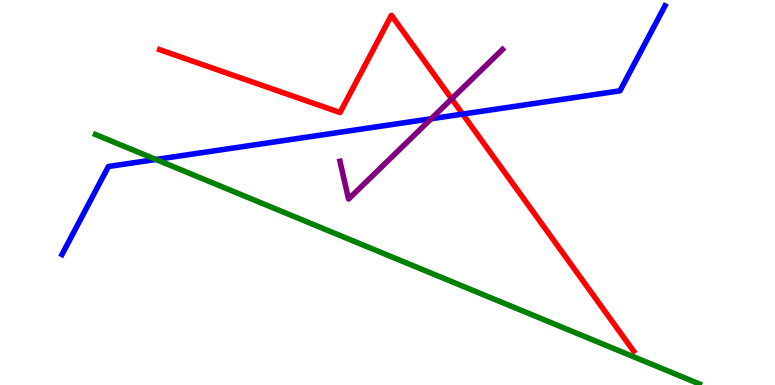[{'lines': ['blue', 'red'], 'intersections': [{'x': 5.97, 'y': 7.04}]}, {'lines': ['green', 'red'], 'intersections': []}, {'lines': ['purple', 'red'], 'intersections': [{'x': 5.83, 'y': 7.43}]}, {'lines': ['blue', 'green'], 'intersections': [{'x': 2.01, 'y': 5.86}]}, {'lines': ['blue', 'purple'], 'intersections': [{'x': 5.56, 'y': 6.92}]}, {'lines': ['green', 'purple'], 'intersections': []}]